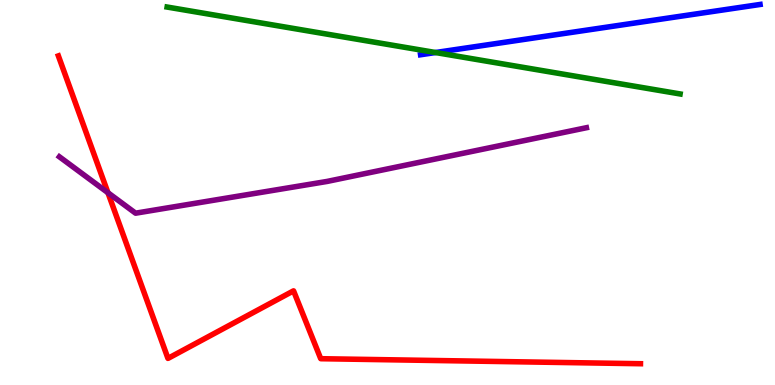[{'lines': ['blue', 'red'], 'intersections': []}, {'lines': ['green', 'red'], 'intersections': []}, {'lines': ['purple', 'red'], 'intersections': [{'x': 1.39, 'y': 4.99}]}, {'lines': ['blue', 'green'], 'intersections': [{'x': 5.62, 'y': 8.64}]}, {'lines': ['blue', 'purple'], 'intersections': []}, {'lines': ['green', 'purple'], 'intersections': []}]